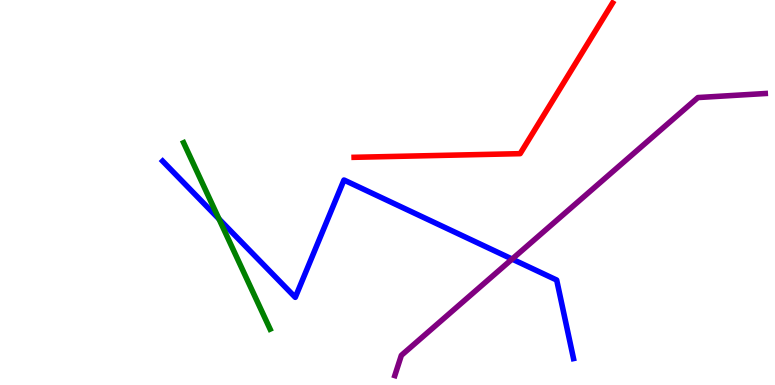[{'lines': ['blue', 'red'], 'intersections': []}, {'lines': ['green', 'red'], 'intersections': []}, {'lines': ['purple', 'red'], 'intersections': []}, {'lines': ['blue', 'green'], 'intersections': [{'x': 2.83, 'y': 4.31}]}, {'lines': ['blue', 'purple'], 'intersections': [{'x': 6.61, 'y': 3.27}]}, {'lines': ['green', 'purple'], 'intersections': []}]